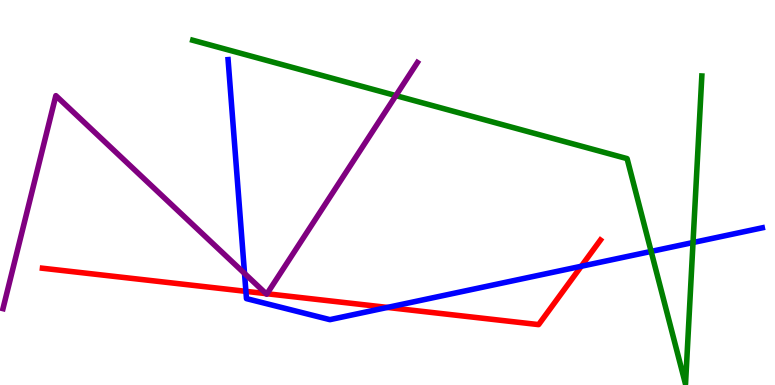[{'lines': ['blue', 'red'], 'intersections': [{'x': 3.17, 'y': 2.43}, {'x': 5.0, 'y': 2.01}, {'x': 7.5, 'y': 3.08}]}, {'lines': ['green', 'red'], 'intersections': []}, {'lines': ['purple', 'red'], 'intersections': [{'x': 3.43, 'y': 2.37}, {'x': 3.45, 'y': 2.37}]}, {'lines': ['blue', 'green'], 'intersections': [{'x': 8.4, 'y': 3.47}, {'x': 8.94, 'y': 3.7}]}, {'lines': ['blue', 'purple'], 'intersections': [{'x': 3.16, 'y': 2.9}]}, {'lines': ['green', 'purple'], 'intersections': [{'x': 5.11, 'y': 7.52}]}]